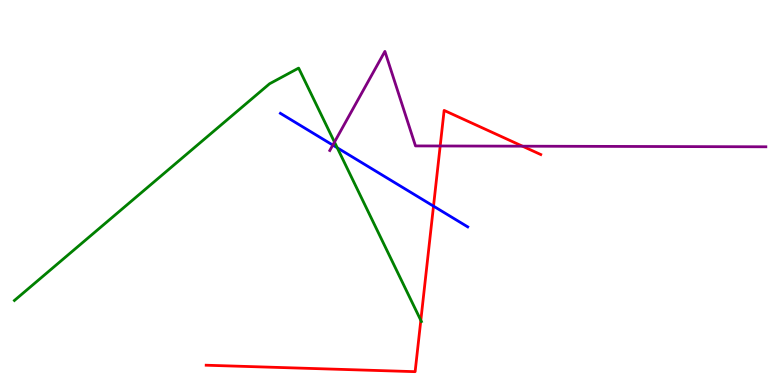[{'lines': ['blue', 'red'], 'intersections': [{'x': 5.59, 'y': 4.65}]}, {'lines': ['green', 'red'], 'intersections': [{'x': 5.43, 'y': 1.68}]}, {'lines': ['purple', 'red'], 'intersections': [{'x': 5.68, 'y': 6.21}, {'x': 6.74, 'y': 6.2}]}, {'lines': ['blue', 'green'], 'intersections': [{'x': 4.35, 'y': 6.16}]}, {'lines': ['blue', 'purple'], 'intersections': [{'x': 4.29, 'y': 6.23}]}, {'lines': ['green', 'purple'], 'intersections': [{'x': 4.32, 'y': 6.31}]}]